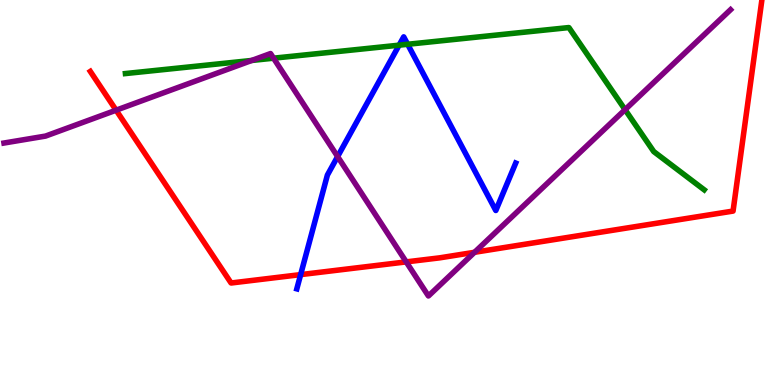[{'lines': ['blue', 'red'], 'intersections': [{'x': 3.88, 'y': 2.87}]}, {'lines': ['green', 'red'], 'intersections': []}, {'lines': ['purple', 'red'], 'intersections': [{'x': 1.5, 'y': 7.14}, {'x': 5.24, 'y': 3.2}, {'x': 6.12, 'y': 3.45}]}, {'lines': ['blue', 'green'], 'intersections': [{'x': 5.15, 'y': 8.83}, {'x': 5.26, 'y': 8.85}]}, {'lines': ['blue', 'purple'], 'intersections': [{'x': 4.36, 'y': 5.93}]}, {'lines': ['green', 'purple'], 'intersections': [{'x': 3.25, 'y': 8.43}, {'x': 3.53, 'y': 8.49}, {'x': 8.07, 'y': 7.15}]}]